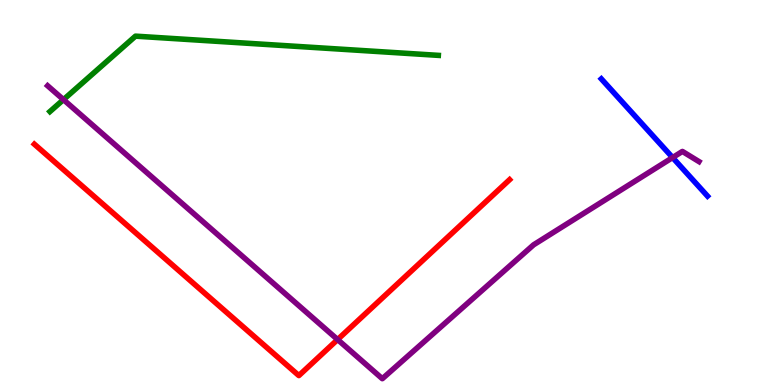[{'lines': ['blue', 'red'], 'intersections': []}, {'lines': ['green', 'red'], 'intersections': []}, {'lines': ['purple', 'red'], 'intersections': [{'x': 4.36, 'y': 1.18}]}, {'lines': ['blue', 'green'], 'intersections': []}, {'lines': ['blue', 'purple'], 'intersections': [{'x': 8.68, 'y': 5.91}]}, {'lines': ['green', 'purple'], 'intersections': [{'x': 0.819, 'y': 7.41}]}]